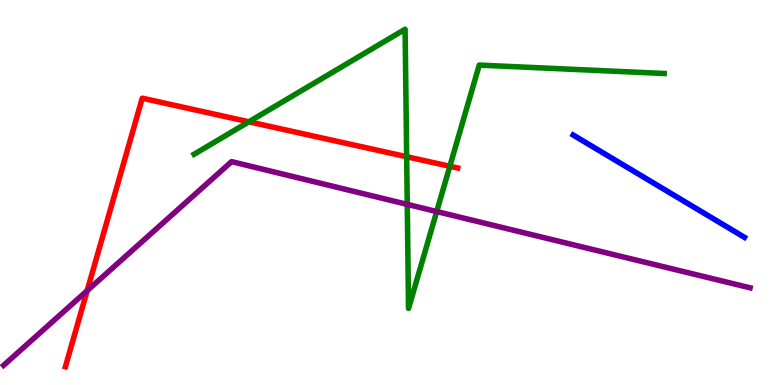[{'lines': ['blue', 'red'], 'intersections': []}, {'lines': ['green', 'red'], 'intersections': [{'x': 3.21, 'y': 6.84}, {'x': 5.25, 'y': 5.93}, {'x': 5.8, 'y': 5.68}]}, {'lines': ['purple', 'red'], 'intersections': [{'x': 1.12, 'y': 2.45}]}, {'lines': ['blue', 'green'], 'intersections': []}, {'lines': ['blue', 'purple'], 'intersections': []}, {'lines': ['green', 'purple'], 'intersections': [{'x': 5.25, 'y': 4.69}, {'x': 5.63, 'y': 4.51}]}]